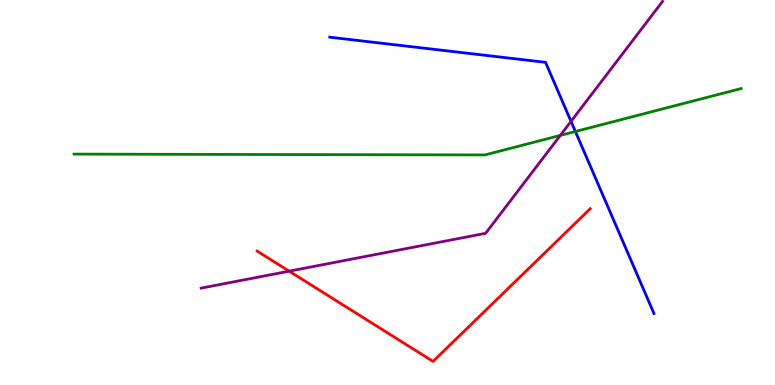[{'lines': ['blue', 'red'], 'intersections': []}, {'lines': ['green', 'red'], 'intersections': []}, {'lines': ['purple', 'red'], 'intersections': [{'x': 3.73, 'y': 2.96}]}, {'lines': ['blue', 'green'], 'intersections': [{'x': 7.42, 'y': 6.58}]}, {'lines': ['blue', 'purple'], 'intersections': [{'x': 7.37, 'y': 6.85}]}, {'lines': ['green', 'purple'], 'intersections': [{'x': 7.23, 'y': 6.48}]}]